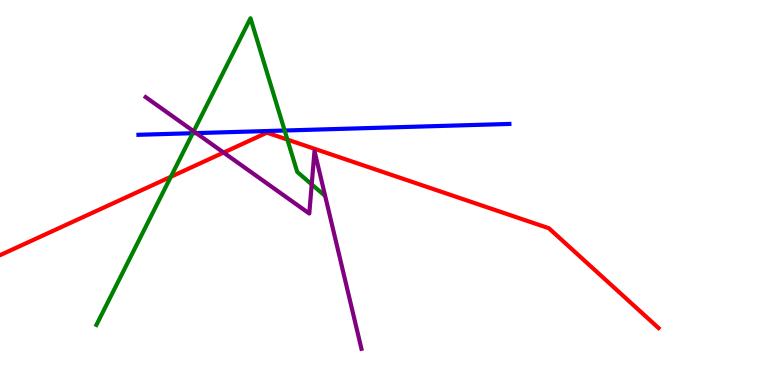[{'lines': ['blue', 'red'], 'intersections': []}, {'lines': ['green', 'red'], 'intersections': [{'x': 2.2, 'y': 5.41}, {'x': 3.71, 'y': 6.37}]}, {'lines': ['purple', 'red'], 'intersections': [{'x': 2.89, 'y': 6.04}]}, {'lines': ['blue', 'green'], 'intersections': [{'x': 2.49, 'y': 6.54}, {'x': 3.67, 'y': 6.61}]}, {'lines': ['blue', 'purple'], 'intersections': [{'x': 2.53, 'y': 6.54}]}, {'lines': ['green', 'purple'], 'intersections': [{'x': 2.5, 'y': 6.59}, {'x': 4.02, 'y': 5.21}]}]